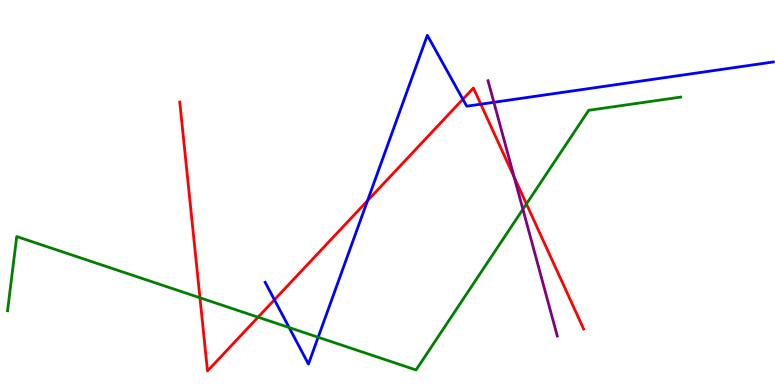[{'lines': ['blue', 'red'], 'intersections': [{'x': 3.54, 'y': 2.21}, {'x': 4.74, 'y': 4.79}, {'x': 5.97, 'y': 7.42}, {'x': 6.2, 'y': 7.29}]}, {'lines': ['green', 'red'], 'intersections': [{'x': 2.58, 'y': 2.27}, {'x': 3.33, 'y': 1.76}, {'x': 6.79, 'y': 4.7}]}, {'lines': ['purple', 'red'], 'intersections': [{'x': 6.63, 'y': 5.4}]}, {'lines': ['blue', 'green'], 'intersections': [{'x': 3.73, 'y': 1.49}, {'x': 4.11, 'y': 1.24}]}, {'lines': ['blue', 'purple'], 'intersections': [{'x': 6.37, 'y': 7.34}]}, {'lines': ['green', 'purple'], 'intersections': [{'x': 6.75, 'y': 4.56}]}]